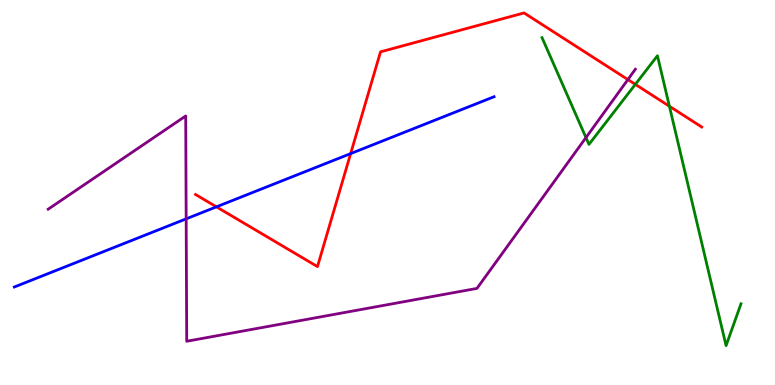[{'lines': ['blue', 'red'], 'intersections': [{'x': 2.79, 'y': 4.63}, {'x': 4.52, 'y': 6.01}]}, {'lines': ['green', 'red'], 'intersections': [{'x': 8.2, 'y': 7.81}, {'x': 8.64, 'y': 7.24}]}, {'lines': ['purple', 'red'], 'intersections': [{'x': 8.1, 'y': 7.93}]}, {'lines': ['blue', 'green'], 'intersections': []}, {'lines': ['blue', 'purple'], 'intersections': [{'x': 2.4, 'y': 4.32}]}, {'lines': ['green', 'purple'], 'intersections': [{'x': 7.56, 'y': 6.43}]}]